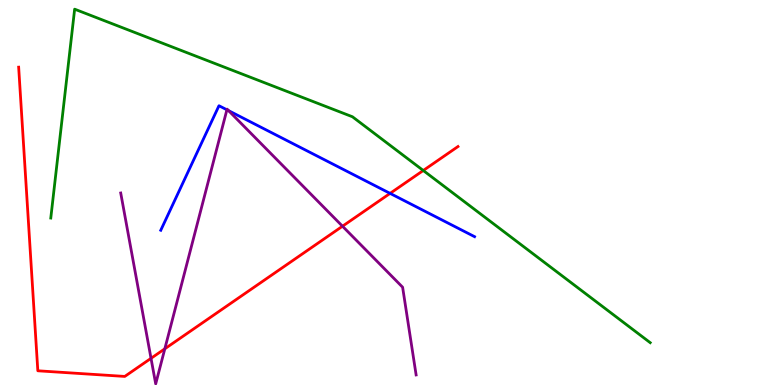[{'lines': ['blue', 'red'], 'intersections': [{'x': 5.03, 'y': 4.98}]}, {'lines': ['green', 'red'], 'intersections': [{'x': 5.46, 'y': 5.57}]}, {'lines': ['purple', 'red'], 'intersections': [{'x': 1.95, 'y': 0.693}, {'x': 2.13, 'y': 0.94}, {'x': 4.42, 'y': 4.12}]}, {'lines': ['blue', 'green'], 'intersections': []}, {'lines': ['blue', 'purple'], 'intersections': [{'x': 2.93, 'y': 7.15}, {'x': 2.95, 'y': 7.13}]}, {'lines': ['green', 'purple'], 'intersections': []}]